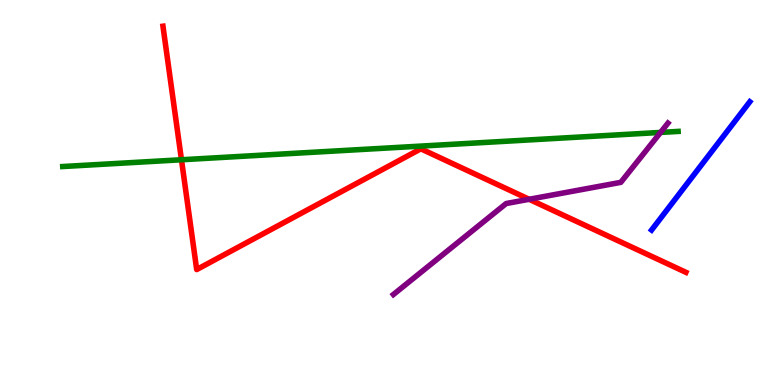[{'lines': ['blue', 'red'], 'intersections': []}, {'lines': ['green', 'red'], 'intersections': [{'x': 2.34, 'y': 5.85}]}, {'lines': ['purple', 'red'], 'intersections': [{'x': 6.83, 'y': 4.82}]}, {'lines': ['blue', 'green'], 'intersections': []}, {'lines': ['blue', 'purple'], 'intersections': []}, {'lines': ['green', 'purple'], 'intersections': [{'x': 8.52, 'y': 6.56}]}]